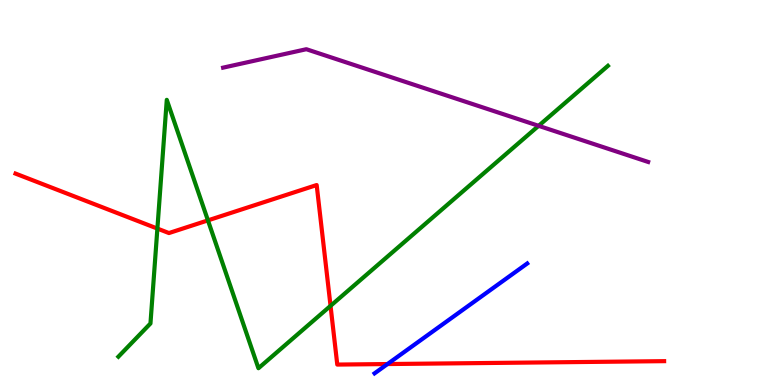[{'lines': ['blue', 'red'], 'intersections': [{'x': 5.0, 'y': 0.544}]}, {'lines': ['green', 'red'], 'intersections': [{'x': 2.03, 'y': 4.06}, {'x': 2.68, 'y': 4.28}, {'x': 4.27, 'y': 2.06}]}, {'lines': ['purple', 'red'], 'intersections': []}, {'lines': ['blue', 'green'], 'intersections': []}, {'lines': ['blue', 'purple'], 'intersections': []}, {'lines': ['green', 'purple'], 'intersections': [{'x': 6.95, 'y': 6.73}]}]